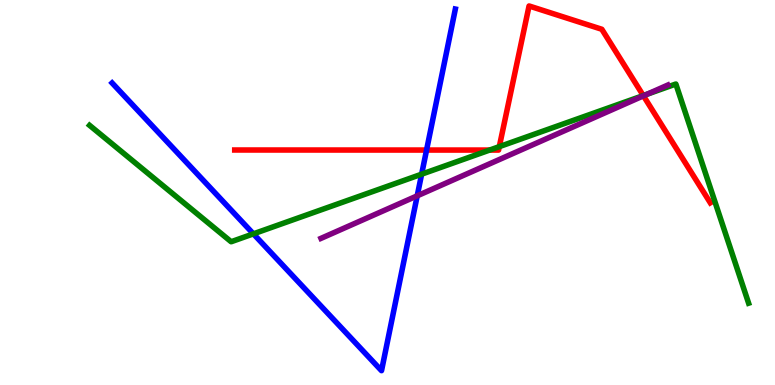[{'lines': ['blue', 'red'], 'intersections': [{'x': 5.5, 'y': 6.1}]}, {'lines': ['green', 'red'], 'intersections': [{'x': 6.32, 'y': 6.1}, {'x': 6.44, 'y': 6.19}, {'x': 8.3, 'y': 7.52}]}, {'lines': ['purple', 'red'], 'intersections': [{'x': 8.3, 'y': 7.51}]}, {'lines': ['blue', 'green'], 'intersections': [{'x': 3.27, 'y': 3.93}, {'x': 5.44, 'y': 5.48}]}, {'lines': ['blue', 'purple'], 'intersections': [{'x': 5.38, 'y': 4.91}]}, {'lines': ['green', 'purple'], 'intersections': [{'x': 8.35, 'y': 7.55}]}]